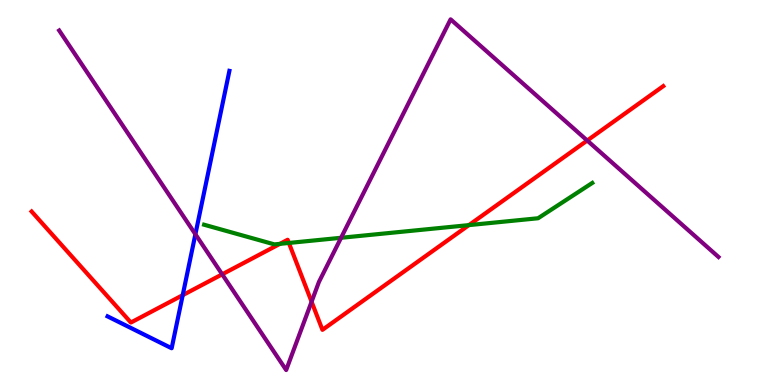[{'lines': ['blue', 'red'], 'intersections': [{'x': 2.36, 'y': 2.33}]}, {'lines': ['green', 'red'], 'intersections': [{'x': 3.61, 'y': 3.67}, {'x': 3.73, 'y': 3.69}, {'x': 6.05, 'y': 4.15}]}, {'lines': ['purple', 'red'], 'intersections': [{'x': 2.87, 'y': 2.87}, {'x': 4.02, 'y': 2.16}, {'x': 7.58, 'y': 6.35}]}, {'lines': ['blue', 'green'], 'intersections': []}, {'lines': ['blue', 'purple'], 'intersections': [{'x': 2.52, 'y': 3.92}]}, {'lines': ['green', 'purple'], 'intersections': [{'x': 4.4, 'y': 3.82}]}]